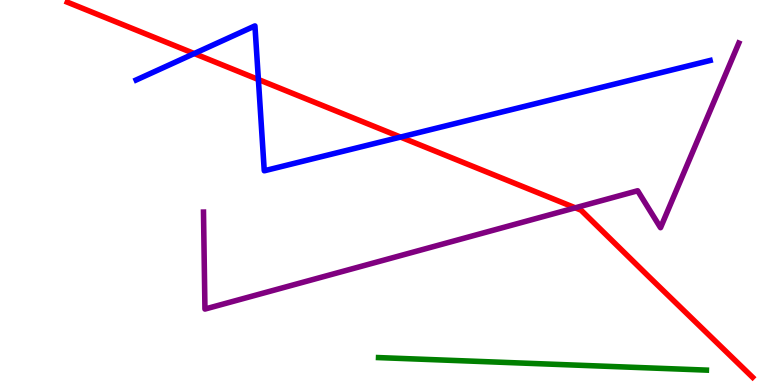[{'lines': ['blue', 'red'], 'intersections': [{'x': 2.51, 'y': 8.61}, {'x': 3.33, 'y': 7.93}, {'x': 5.17, 'y': 6.44}]}, {'lines': ['green', 'red'], 'intersections': []}, {'lines': ['purple', 'red'], 'intersections': [{'x': 7.42, 'y': 4.6}]}, {'lines': ['blue', 'green'], 'intersections': []}, {'lines': ['blue', 'purple'], 'intersections': []}, {'lines': ['green', 'purple'], 'intersections': []}]